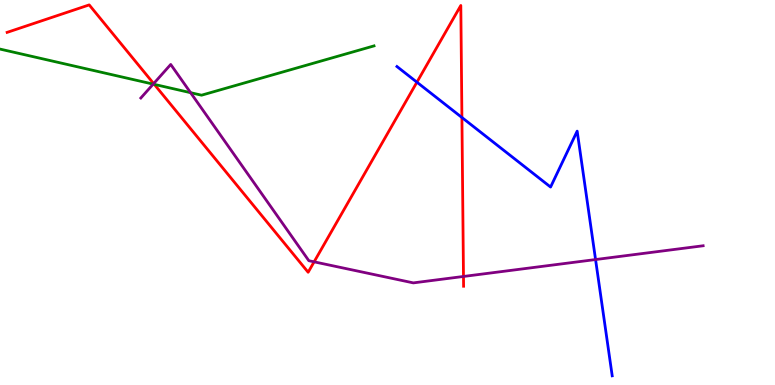[{'lines': ['blue', 'red'], 'intersections': [{'x': 5.38, 'y': 7.87}, {'x': 5.96, 'y': 6.95}]}, {'lines': ['green', 'red'], 'intersections': [{'x': 1.99, 'y': 7.81}]}, {'lines': ['purple', 'red'], 'intersections': [{'x': 1.98, 'y': 7.83}, {'x': 4.05, 'y': 3.2}, {'x': 5.98, 'y': 2.82}]}, {'lines': ['blue', 'green'], 'intersections': []}, {'lines': ['blue', 'purple'], 'intersections': [{'x': 7.68, 'y': 3.26}]}, {'lines': ['green', 'purple'], 'intersections': [{'x': 1.98, 'y': 7.81}, {'x': 2.46, 'y': 7.59}]}]